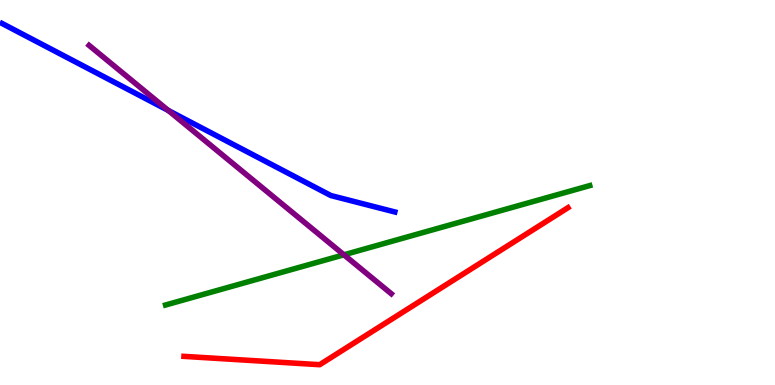[{'lines': ['blue', 'red'], 'intersections': []}, {'lines': ['green', 'red'], 'intersections': []}, {'lines': ['purple', 'red'], 'intersections': []}, {'lines': ['blue', 'green'], 'intersections': []}, {'lines': ['blue', 'purple'], 'intersections': [{'x': 2.17, 'y': 7.13}]}, {'lines': ['green', 'purple'], 'intersections': [{'x': 4.44, 'y': 3.38}]}]